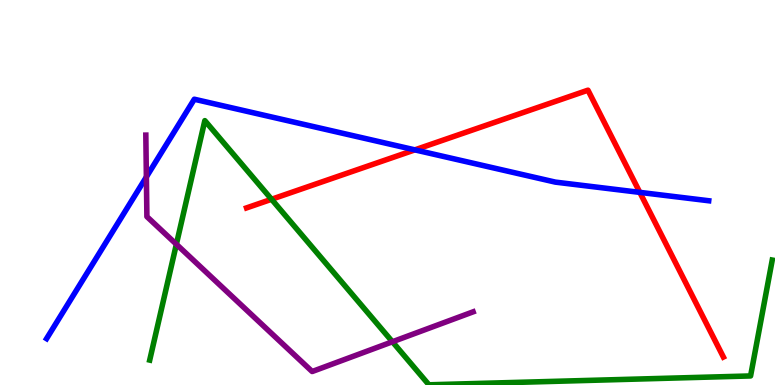[{'lines': ['blue', 'red'], 'intersections': [{'x': 5.35, 'y': 6.11}, {'x': 8.26, 'y': 5.0}]}, {'lines': ['green', 'red'], 'intersections': [{'x': 3.5, 'y': 4.82}]}, {'lines': ['purple', 'red'], 'intersections': []}, {'lines': ['blue', 'green'], 'intersections': []}, {'lines': ['blue', 'purple'], 'intersections': [{'x': 1.89, 'y': 5.4}]}, {'lines': ['green', 'purple'], 'intersections': [{'x': 2.28, 'y': 3.66}, {'x': 5.06, 'y': 1.12}]}]